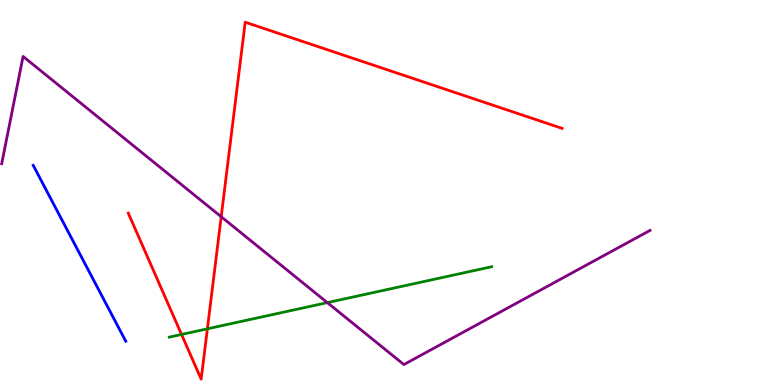[{'lines': ['blue', 'red'], 'intersections': []}, {'lines': ['green', 'red'], 'intersections': [{'x': 2.34, 'y': 1.31}, {'x': 2.68, 'y': 1.46}]}, {'lines': ['purple', 'red'], 'intersections': [{'x': 2.85, 'y': 4.37}]}, {'lines': ['blue', 'green'], 'intersections': []}, {'lines': ['blue', 'purple'], 'intersections': []}, {'lines': ['green', 'purple'], 'intersections': [{'x': 4.22, 'y': 2.14}]}]